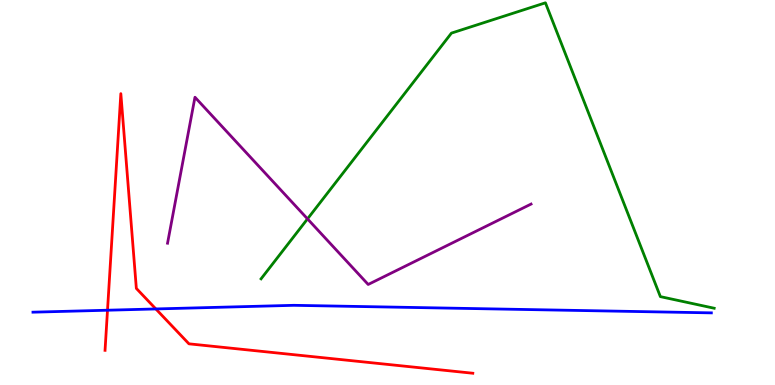[{'lines': ['blue', 'red'], 'intersections': [{'x': 1.39, 'y': 1.94}, {'x': 2.01, 'y': 1.98}]}, {'lines': ['green', 'red'], 'intersections': []}, {'lines': ['purple', 'red'], 'intersections': []}, {'lines': ['blue', 'green'], 'intersections': []}, {'lines': ['blue', 'purple'], 'intersections': []}, {'lines': ['green', 'purple'], 'intersections': [{'x': 3.97, 'y': 4.31}]}]